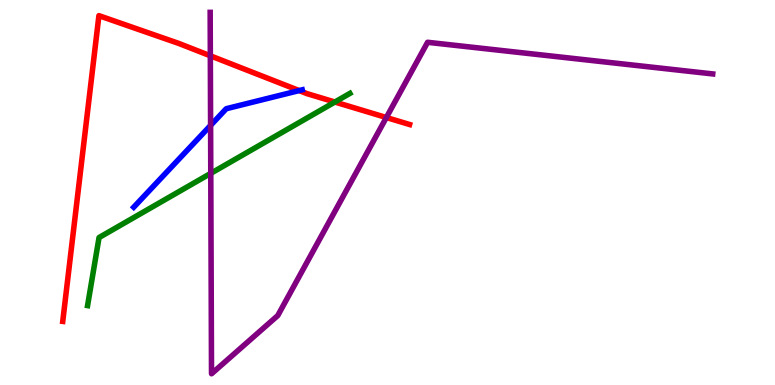[{'lines': ['blue', 'red'], 'intersections': [{'x': 3.86, 'y': 7.65}]}, {'lines': ['green', 'red'], 'intersections': [{'x': 4.32, 'y': 7.35}]}, {'lines': ['purple', 'red'], 'intersections': [{'x': 2.71, 'y': 8.55}, {'x': 4.99, 'y': 6.95}]}, {'lines': ['blue', 'green'], 'intersections': []}, {'lines': ['blue', 'purple'], 'intersections': [{'x': 2.72, 'y': 6.74}]}, {'lines': ['green', 'purple'], 'intersections': [{'x': 2.72, 'y': 5.5}]}]